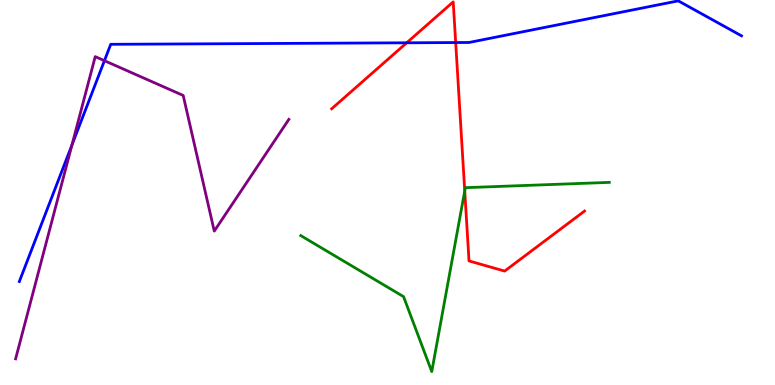[{'lines': ['blue', 'red'], 'intersections': [{'x': 5.25, 'y': 8.89}, {'x': 5.88, 'y': 8.89}]}, {'lines': ['green', 'red'], 'intersections': [{'x': 6.0, 'y': 5.04}]}, {'lines': ['purple', 'red'], 'intersections': []}, {'lines': ['blue', 'green'], 'intersections': []}, {'lines': ['blue', 'purple'], 'intersections': [{'x': 0.928, 'y': 6.23}, {'x': 1.35, 'y': 8.42}]}, {'lines': ['green', 'purple'], 'intersections': []}]